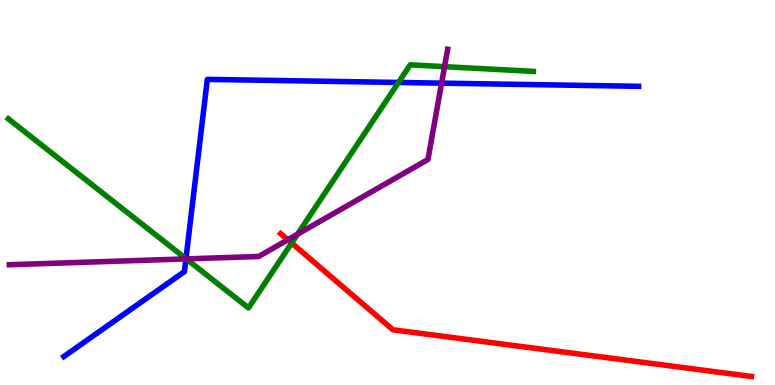[{'lines': ['blue', 'red'], 'intersections': []}, {'lines': ['green', 'red'], 'intersections': [{'x': 3.76, 'y': 3.69}]}, {'lines': ['purple', 'red'], 'intersections': [{'x': 3.71, 'y': 3.77}]}, {'lines': ['blue', 'green'], 'intersections': [{'x': 2.4, 'y': 3.28}, {'x': 5.14, 'y': 7.86}]}, {'lines': ['blue', 'purple'], 'intersections': [{'x': 2.4, 'y': 3.28}, {'x': 5.7, 'y': 7.84}]}, {'lines': ['green', 'purple'], 'intersections': [{'x': 2.4, 'y': 3.28}, {'x': 3.84, 'y': 3.92}, {'x': 5.74, 'y': 8.27}]}]